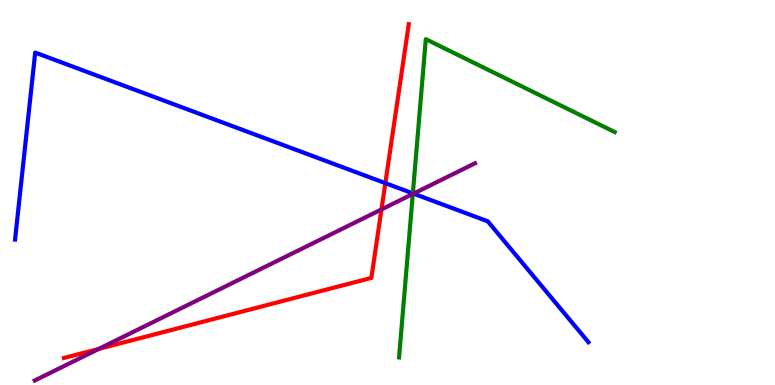[{'lines': ['blue', 'red'], 'intersections': [{'x': 4.97, 'y': 5.24}]}, {'lines': ['green', 'red'], 'intersections': []}, {'lines': ['purple', 'red'], 'intersections': [{'x': 1.27, 'y': 0.938}, {'x': 4.92, 'y': 4.56}]}, {'lines': ['blue', 'green'], 'intersections': [{'x': 5.33, 'y': 4.98}]}, {'lines': ['blue', 'purple'], 'intersections': [{'x': 5.34, 'y': 4.97}]}, {'lines': ['green', 'purple'], 'intersections': [{'x': 5.33, 'y': 4.96}]}]